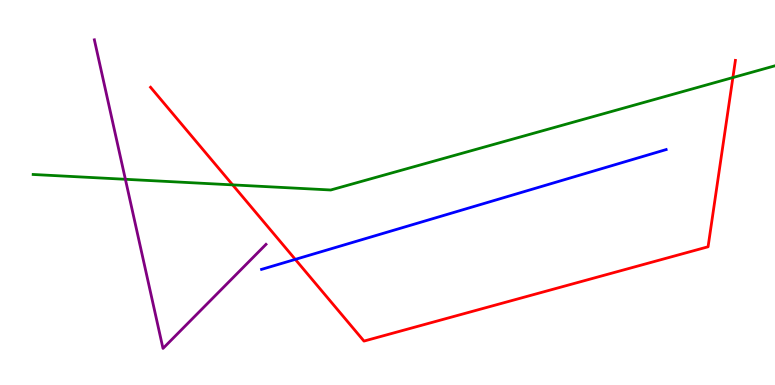[{'lines': ['blue', 'red'], 'intersections': [{'x': 3.81, 'y': 3.26}]}, {'lines': ['green', 'red'], 'intersections': [{'x': 3.0, 'y': 5.2}, {'x': 9.46, 'y': 7.99}]}, {'lines': ['purple', 'red'], 'intersections': []}, {'lines': ['blue', 'green'], 'intersections': []}, {'lines': ['blue', 'purple'], 'intersections': []}, {'lines': ['green', 'purple'], 'intersections': [{'x': 1.62, 'y': 5.34}]}]